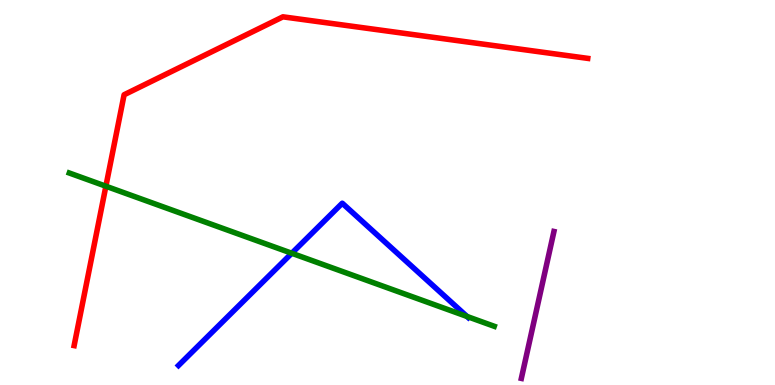[{'lines': ['blue', 'red'], 'intersections': []}, {'lines': ['green', 'red'], 'intersections': [{'x': 1.37, 'y': 5.16}]}, {'lines': ['purple', 'red'], 'intersections': []}, {'lines': ['blue', 'green'], 'intersections': [{'x': 3.76, 'y': 3.42}, {'x': 6.03, 'y': 1.78}]}, {'lines': ['blue', 'purple'], 'intersections': []}, {'lines': ['green', 'purple'], 'intersections': []}]